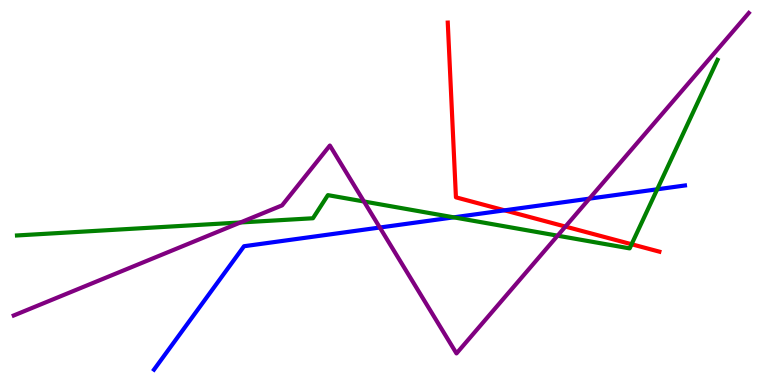[{'lines': ['blue', 'red'], 'intersections': [{'x': 6.51, 'y': 4.54}]}, {'lines': ['green', 'red'], 'intersections': [{'x': 8.15, 'y': 3.66}]}, {'lines': ['purple', 'red'], 'intersections': [{'x': 7.3, 'y': 4.12}]}, {'lines': ['blue', 'green'], 'intersections': [{'x': 5.85, 'y': 4.35}, {'x': 8.48, 'y': 5.08}]}, {'lines': ['blue', 'purple'], 'intersections': [{'x': 4.9, 'y': 4.09}, {'x': 7.61, 'y': 4.84}]}, {'lines': ['green', 'purple'], 'intersections': [{'x': 3.1, 'y': 4.22}, {'x': 4.7, 'y': 4.77}, {'x': 7.19, 'y': 3.88}]}]